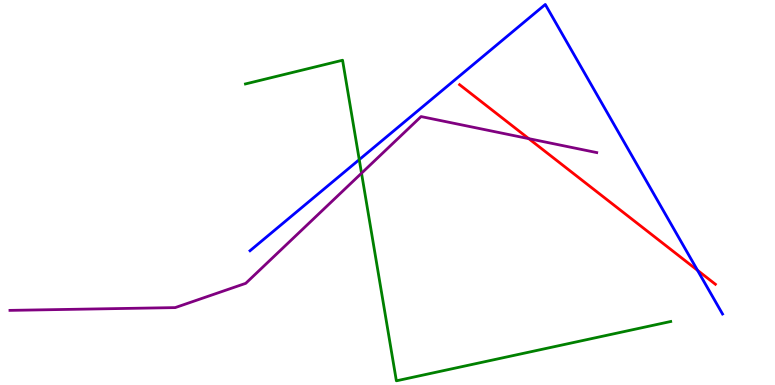[{'lines': ['blue', 'red'], 'intersections': [{'x': 9.0, 'y': 2.98}]}, {'lines': ['green', 'red'], 'intersections': []}, {'lines': ['purple', 'red'], 'intersections': [{'x': 6.82, 'y': 6.4}]}, {'lines': ['blue', 'green'], 'intersections': [{'x': 4.64, 'y': 5.85}]}, {'lines': ['blue', 'purple'], 'intersections': []}, {'lines': ['green', 'purple'], 'intersections': [{'x': 4.66, 'y': 5.5}]}]